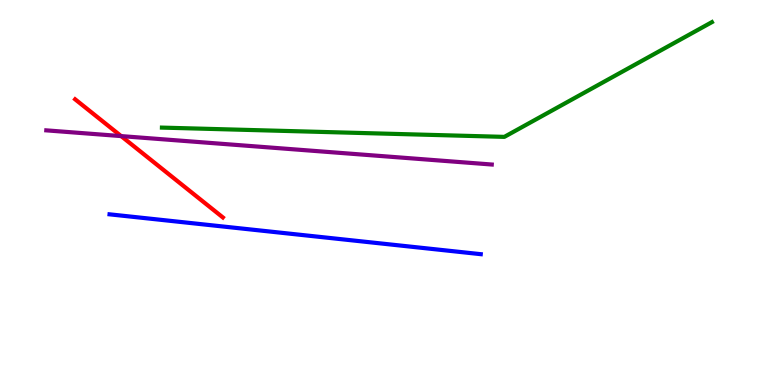[{'lines': ['blue', 'red'], 'intersections': []}, {'lines': ['green', 'red'], 'intersections': []}, {'lines': ['purple', 'red'], 'intersections': [{'x': 1.56, 'y': 6.47}]}, {'lines': ['blue', 'green'], 'intersections': []}, {'lines': ['blue', 'purple'], 'intersections': []}, {'lines': ['green', 'purple'], 'intersections': []}]